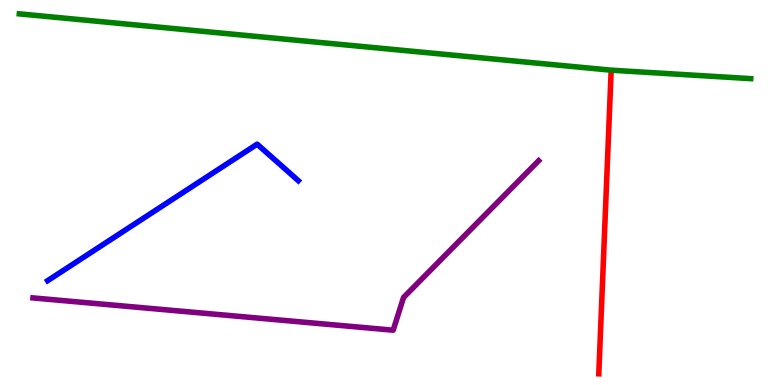[{'lines': ['blue', 'red'], 'intersections': []}, {'lines': ['green', 'red'], 'intersections': []}, {'lines': ['purple', 'red'], 'intersections': []}, {'lines': ['blue', 'green'], 'intersections': []}, {'lines': ['blue', 'purple'], 'intersections': []}, {'lines': ['green', 'purple'], 'intersections': []}]